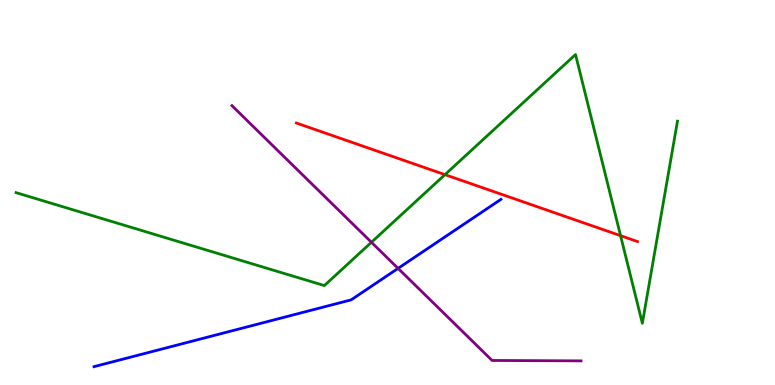[{'lines': ['blue', 'red'], 'intersections': []}, {'lines': ['green', 'red'], 'intersections': [{'x': 5.74, 'y': 5.46}, {'x': 8.01, 'y': 3.88}]}, {'lines': ['purple', 'red'], 'intersections': []}, {'lines': ['blue', 'green'], 'intersections': []}, {'lines': ['blue', 'purple'], 'intersections': [{'x': 5.14, 'y': 3.03}]}, {'lines': ['green', 'purple'], 'intersections': [{'x': 4.79, 'y': 3.71}]}]